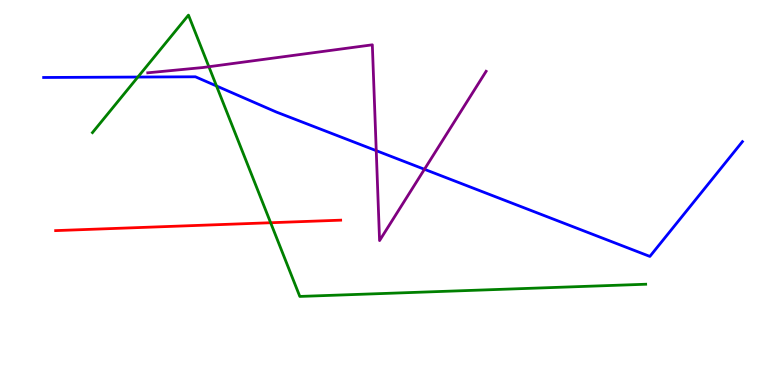[{'lines': ['blue', 'red'], 'intersections': []}, {'lines': ['green', 'red'], 'intersections': [{'x': 3.49, 'y': 4.21}]}, {'lines': ['purple', 'red'], 'intersections': []}, {'lines': ['blue', 'green'], 'intersections': [{'x': 1.78, 'y': 8.0}, {'x': 2.79, 'y': 7.77}]}, {'lines': ['blue', 'purple'], 'intersections': [{'x': 4.85, 'y': 6.09}, {'x': 5.48, 'y': 5.6}]}, {'lines': ['green', 'purple'], 'intersections': [{'x': 2.7, 'y': 8.27}]}]